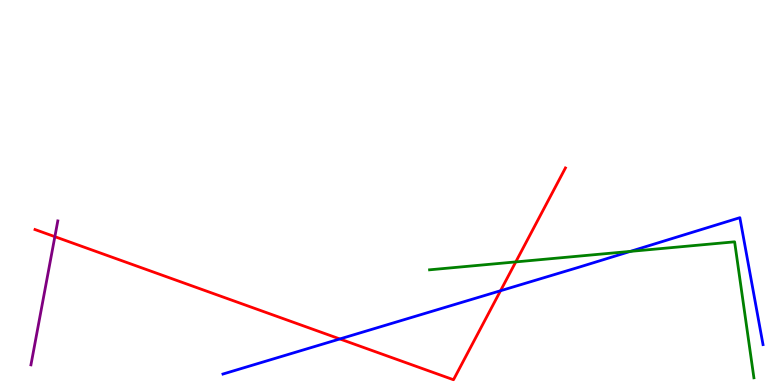[{'lines': ['blue', 'red'], 'intersections': [{'x': 4.39, 'y': 1.2}, {'x': 6.46, 'y': 2.45}]}, {'lines': ['green', 'red'], 'intersections': [{'x': 6.66, 'y': 3.2}]}, {'lines': ['purple', 'red'], 'intersections': [{'x': 0.708, 'y': 3.85}]}, {'lines': ['blue', 'green'], 'intersections': [{'x': 8.13, 'y': 3.47}]}, {'lines': ['blue', 'purple'], 'intersections': []}, {'lines': ['green', 'purple'], 'intersections': []}]